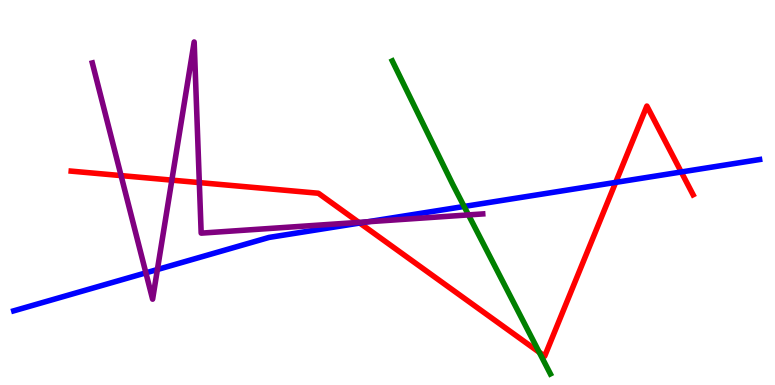[{'lines': ['blue', 'red'], 'intersections': [{'x': 4.64, 'y': 4.21}, {'x': 7.94, 'y': 5.26}, {'x': 8.79, 'y': 5.53}]}, {'lines': ['green', 'red'], 'intersections': [{'x': 6.96, 'y': 0.85}]}, {'lines': ['purple', 'red'], 'intersections': [{'x': 1.56, 'y': 5.44}, {'x': 2.22, 'y': 5.32}, {'x': 2.57, 'y': 5.26}, {'x': 4.63, 'y': 4.22}]}, {'lines': ['blue', 'green'], 'intersections': [{'x': 5.99, 'y': 4.64}]}, {'lines': ['blue', 'purple'], 'intersections': [{'x': 1.88, 'y': 2.91}, {'x': 2.03, 'y': 3.0}, {'x': 4.74, 'y': 4.24}]}, {'lines': ['green', 'purple'], 'intersections': [{'x': 6.04, 'y': 4.42}]}]